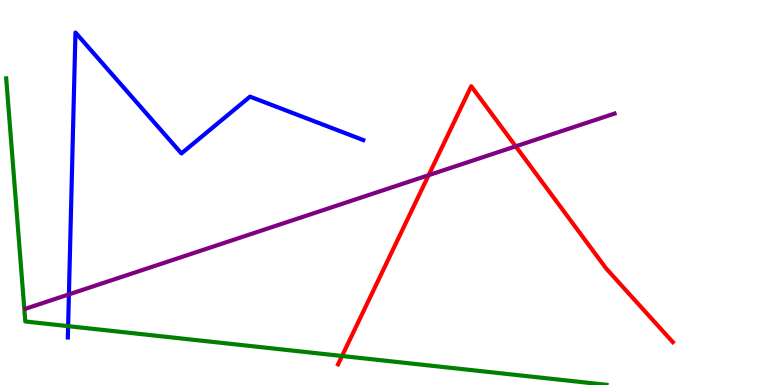[{'lines': ['blue', 'red'], 'intersections': []}, {'lines': ['green', 'red'], 'intersections': [{'x': 4.41, 'y': 0.754}]}, {'lines': ['purple', 'red'], 'intersections': [{'x': 5.53, 'y': 5.45}, {'x': 6.65, 'y': 6.2}]}, {'lines': ['blue', 'green'], 'intersections': [{'x': 0.879, 'y': 1.53}]}, {'lines': ['blue', 'purple'], 'intersections': [{'x': 0.889, 'y': 2.35}]}, {'lines': ['green', 'purple'], 'intersections': []}]